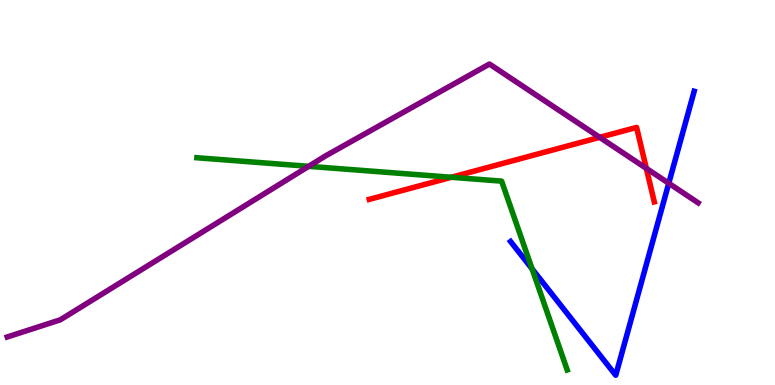[{'lines': ['blue', 'red'], 'intersections': []}, {'lines': ['green', 'red'], 'intersections': [{'x': 5.82, 'y': 5.4}]}, {'lines': ['purple', 'red'], 'intersections': [{'x': 7.74, 'y': 6.43}, {'x': 8.34, 'y': 5.63}]}, {'lines': ['blue', 'green'], 'intersections': [{'x': 6.87, 'y': 3.02}]}, {'lines': ['blue', 'purple'], 'intersections': [{'x': 8.63, 'y': 5.24}]}, {'lines': ['green', 'purple'], 'intersections': [{'x': 3.98, 'y': 5.68}]}]